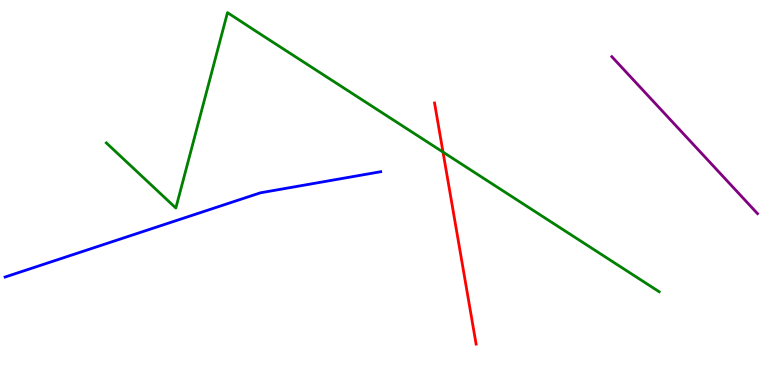[{'lines': ['blue', 'red'], 'intersections': []}, {'lines': ['green', 'red'], 'intersections': [{'x': 5.72, 'y': 6.05}]}, {'lines': ['purple', 'red'], 'intersections': []}, {'lines': ['blue', 'green'], 'intersections': []}, {'lines': ['blue', 'purple'], 'intersections': []}, {'lines': ['green', 'purple'], 'intersections': []}]